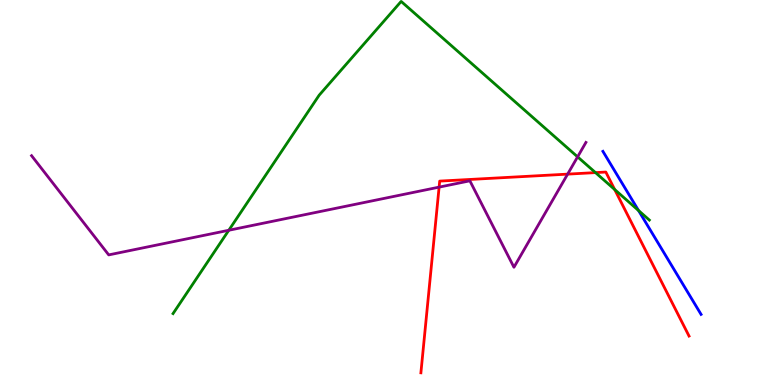[{'lines': ['blue', 'red'], 'intersections': []}, {'lines': ['green', 'red'], 'intersections': [{'x': 7.68, 'y': 5.52}, {'x': 7.93, 'y': 5.08}]}, {'lines': ['purple', 'red'], 'intersections': [{'x': 5.67, 'y': 5.14}, {'x': 7.32, 'y': 5.48}]}, {'lines': ['blue', 'green'], 'intersections': [{'x': 8.24, 'y': 4.53}]}, {'lines': ['blue', 'purple'], 'intersections': []}, {'lines': ['green', 'purple'], 'intersections': [{'x': 2.95, 'y': 4.02}, {'x': 7.45, 'y': 5.93}]}]